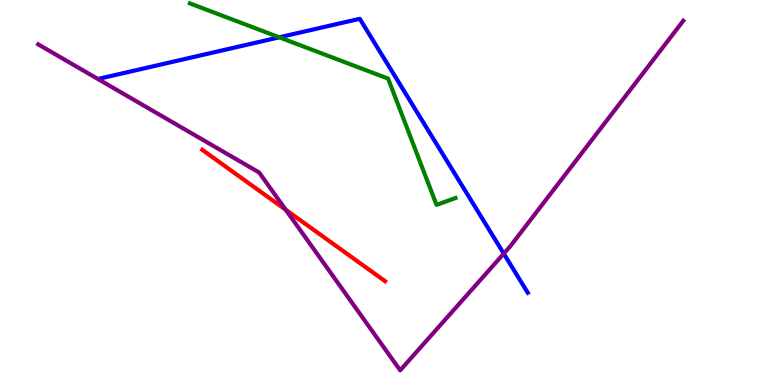[{'lines': ['blue', 'red'], 'intersections': []}, {'lines': ['green', 'red'], 'intersections': []}, {'lines': ['purple', 'red'], 'intersections': [{'x': 3.69, 'y': 4.55}]}, {'lines': ['blue', 'green'], 'intersections': [{'x': 3.6, 'y': 9.03}]}, {'lines': ['blue', 'purple'], 'intersections': [{'x': 6.5, 'y': 3.41}]}, {'lines': ['green', 'purple'], 'intersections': []}]